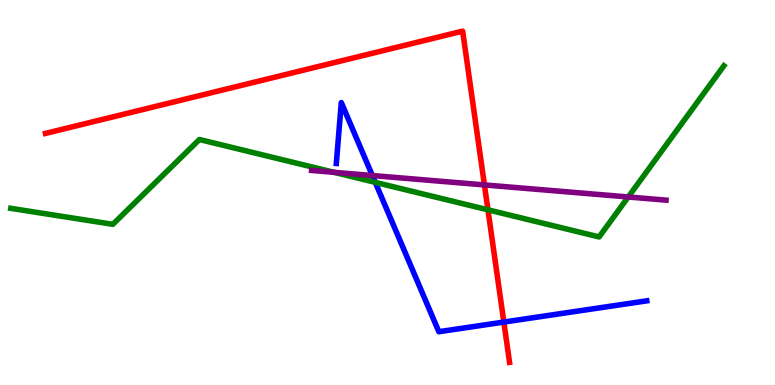[{'lines': ['blue', 'red'], 'intersections': [{'x': 6.5, 'y': 1.63}]}, {'lines': ['green', 'red'], 'intersections': [{'x': 6.3, 'y': 4.55}]}, {'lines': ['purple', 'red'], 'intersections': [{'x': 6.25, 'y': 5.2}]}, {'lines': ['blue', 'green'], 'intersections': [{'x': 4.84, 'y': 5.26}]}, {'lines': ['blue', 'purple'], 'intersections': [{'x': 4.8, 'y': 5.44}]}, {'lines': ['green', 'purple'], 'intersections': [{'x': 4.31, 'y': 5.52}, {'x': 8.11, 'y': 4.88}]}]